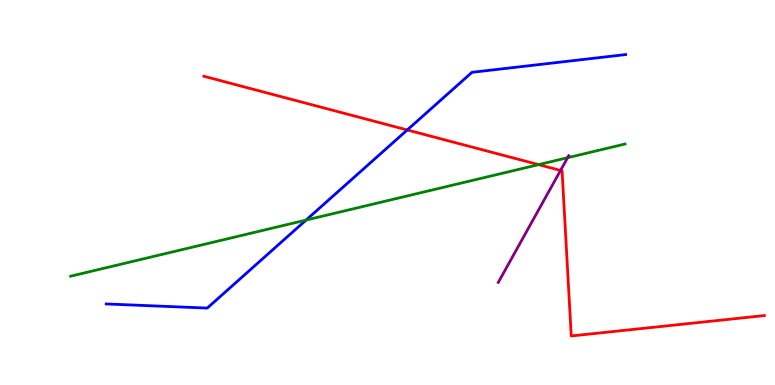[{'lines': ['blue', 'red'], 'intersections': [{'x': 5.25, 'y': 6.62}]}, {'lines': ['green', 'red'], 'intersections': [{'x': 6.95, 'y': 5.72}]}, {'lines': ['purple', 'red'], 'intersections': [{'x': 7.23, 'y': 5.57}]}, {'lines': ['blue', 'green'], 'intersections': [{'x': 3.95, 'y': 4.28}]}, {'lines': ['blue', 'purple'], 'intersections': []}, {'lines': ['green', 'purple'], 'intersections': [{'x': 7.32, 'y': 5.9}]}]